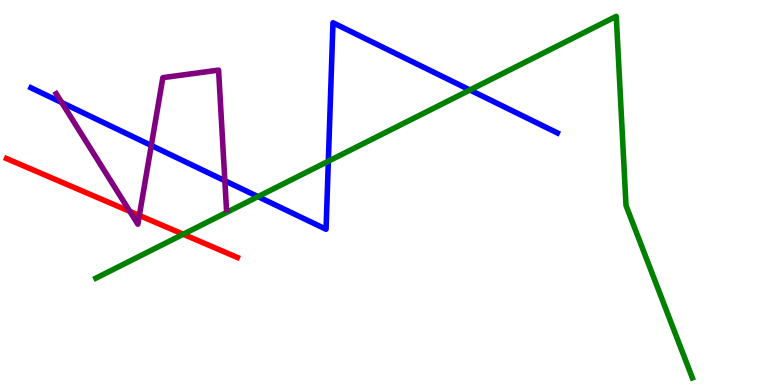[{'lines': ['blue', 'red'], 'intersections': []}, {'lines': ['green', 'red'], 'intersections': [{'x': 2.36, 'y': 3.92}]}, {'lines': ['purple', 'red'], 'intersections': [{'x': 1.68, 'y': 4.51}, {'x': 1.8, 'y': 4.4}]}, {'lines': ['blue', 'green'], 'intersections': [{'x': 3.33, 'y': 4.89}, {'x': 4.24, 'y': 5.81}, {'x': 6.06, 'y': 7.66}]}, {'lines': ['blue', 'purple'], 'intersections': [{'x': 0.796, 'y': 7.34}, {'x': 1.95, 'y': 6.22}, {'x': 2.9, 'y': 5.31}]}, {'lines': ['green', 'purple'], 'intersections': []}]